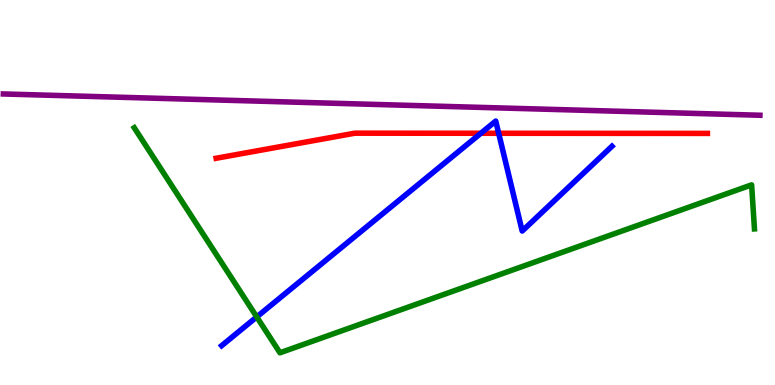[{'lines': ['blue', 'red'], 'intersections': [{'x': 6.2, 'y': 6.54}, {'x': 6.43, 'y': 6.54}]}, {'lines': ['green', 'red'], 'intersections': []}, {'lines': ['purple', 'red'], 'intersections': []}, {'lines': ['blue', 'green'], 'intersections': [{'x': 3.31, 'y': 1.77}]}, {'lines': ['blue', 'purple'], 'intersections': []}, {'lines': ['green', 'purple'], 'intersections': []}]